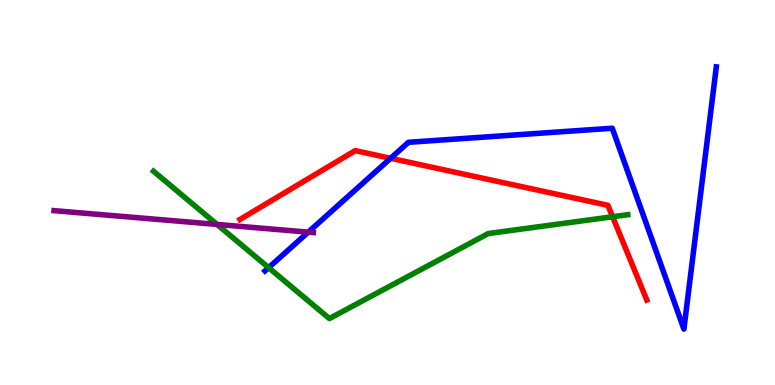[{'lines': ['blue', 'red'], 'intersections': [{'x': 5.04, 'y': 5.89}]}, {'lines': ['green', 'red'], 'intersections': [{'x': 7.9, 'y': 4.37}]}, {'lines': ['purple', 'red'], 'intersections': []}, {'lines': ['blue', 'green'], 'intersections': [{'x': 3.47, 'y': 3.05}]}, {'lines': ['blue', 'purple'], 'intersections': [{'x': 3.98, 'y': 3.97}]}, {'lines': ['green', 'purple'], 'intersections': [{'x': 2.8, 'y': 4.17}]}]